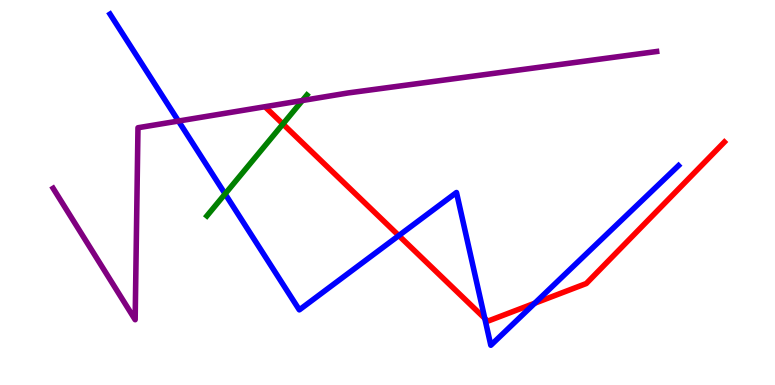[{'lines': ['blue', 'red'], 'intersections': [{'x': 5.15, 'y': 3.88}, {'x': 6.26, 'y': 1.73}, {'x': 6.9, 'y': 2.12}]}, {'lines': ['green', 'red'], 'intersections': [{'x': 3.65, 'y': 6.78}]}, {'lines': ['purple', 'red'], 'intersections': []}, {'lines': ['blue', 'green'], 'intersections': [{'x': 2.9, 'y': 4.96}]}, {'lines': ['blue', 'purple'], 'intersections': [{'x': 2.3, 'y': 6.86}]}, {'lines': ['green', 'purple'], 'intersections': [{'x': 3.9, 'y': 7.39}]}]